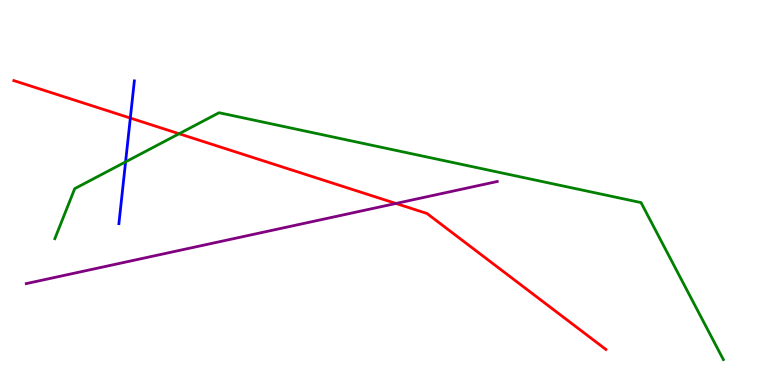[{'lines': ['blue', 'red'], 'intersections': [{'x': 1.68, 'y': 6.93}]}, {'lines': ['green', 'red'], 'intersections': [{'x': 2.31, 'y': 6.53}]}, {'lines': ['purple', 'red'], 'intersections': [{'x': 5.11, 'y': 4.72}]}, {'lines': ['blue', 'green'], 'intersections': [{'x': 1.62, 'y': 5.79}]}, {'lines': ['blue', 'purple'], 'intersections': []}, {'lines': ['green', 'purple'], 'intersections': []}]